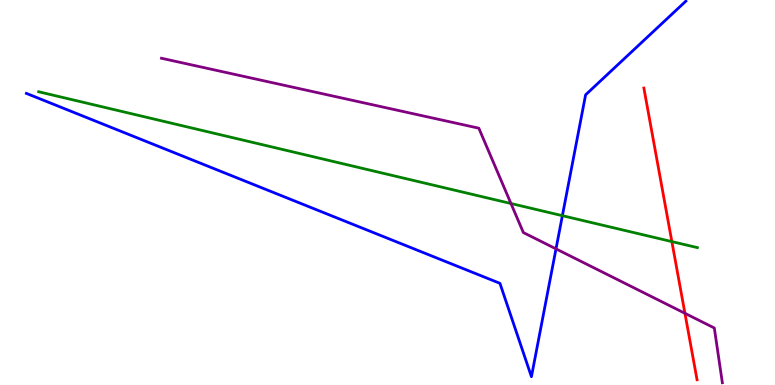[{'lines': ['blue', 'red'], 'intersections': []}, {'lines': ['green', 'red'], 'intersections': [{'x': 8.67, 'y': 3.73}]}, {'lines': ['purple', 'red'], 'intersections': [{'x': 8.84, 'y': 1.86}]}, {'lines': ['blue', 'green'], 'intersections': [{'x': 7.26, 'y': 4.4}]}, {'lines': ['blue', 'purple'], 'intersections': [{'x': 7.17, 'y': 3.54}]}, {'lines': ['green', 'purple'], 'intersections': [{'x': 6.59, 'y': 4.71}]}]